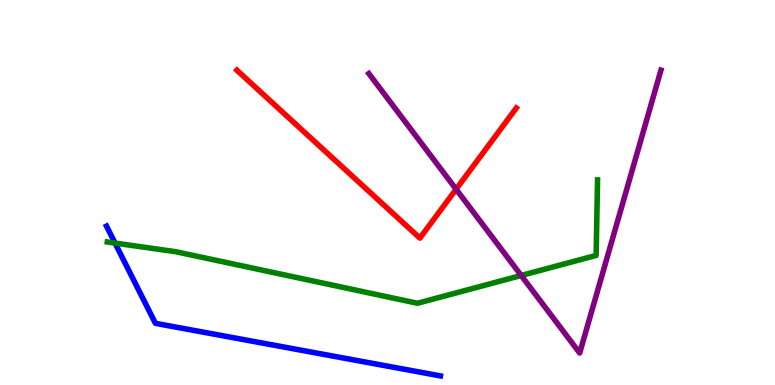[{'lines': ['blue', 'red'], 'intersections': []}, {'lines': ['green', 'red'], 'intersections': []}, {'lines': ['purple', 'red'], 'intersections': [{'x': 5.89, 'y': 5.08}]}, {'lines': ['blue', 'green'], 'intersections': [{'x': 1.48, 'y': 3.69}]}, {'lines': ['blue', 'purple'], 'intersections': []}, {'lines': ['green', 'purple'], 'intersections': [{'x': 6.72, 'y': 2.84}]}]